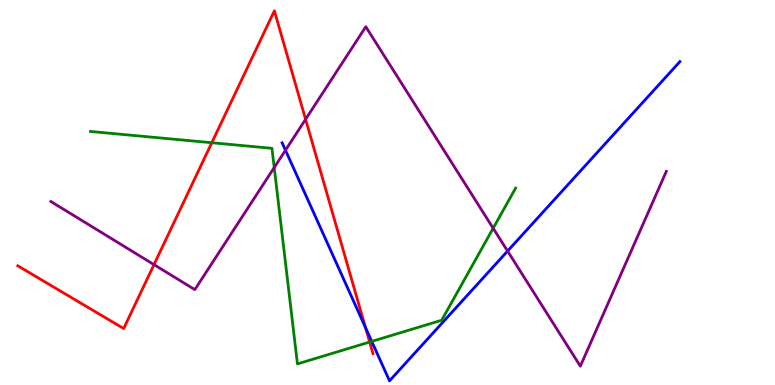[{'lines': ['blue', 'red'], 'intersections': [{'x': 4.72, 'y': 1.49}]}, {'lines': ['green', 'red'], 'intersections': [{'x': 2.73, 'y': 6.29}, {'x': 4.77, 'y': 1.12}]}, {'lines': ['purple', 'red'], 'intersections': [{'x': 1.99, 'y': 3.13}, {'x': 3.94, 'y': 6.9}]}, {'lines': ['blue', 'green'], 'intersections': [{'x': 4.8, 'y': 1.13}]}, {'lines': ['blue', 'purple'], 'intersections': [{'x': 3.68, 'y': 6.1}, {'x': 6.55, 'y': 3.48}]}, {'lines': ['green', 'purple'], 'intersections': [{'x': 3.54, 'y': 5.65}, {'x': 6.36, 'y': 4.07}]}]